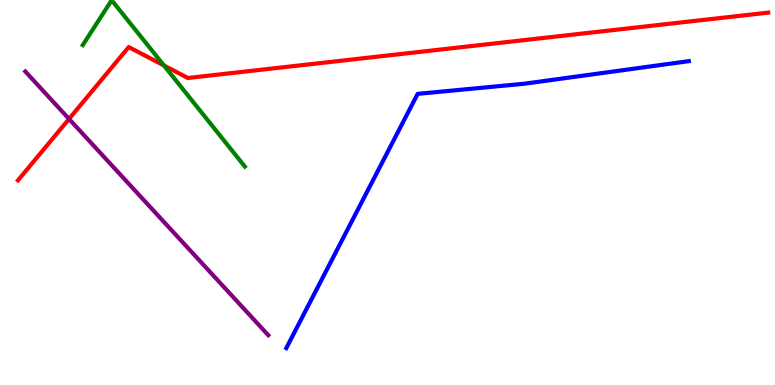[{'lines': ['blue', 'red'], 'intersections': []}, {'lines': ['green', 'red'], 'intersections': [{'x': 2.12, 'y': 8.3}]}, {'lines': ['purple', 'red'], 'intersections': [{'x': 0.891, 'y': 6.91}]}, {'lines': ['blue', 'green'], 'intersections': []}, {'lines': ['blue', 'purple'], 'intersections': []}, {'lines': ['green', 'purple'], 'intersections': []}]